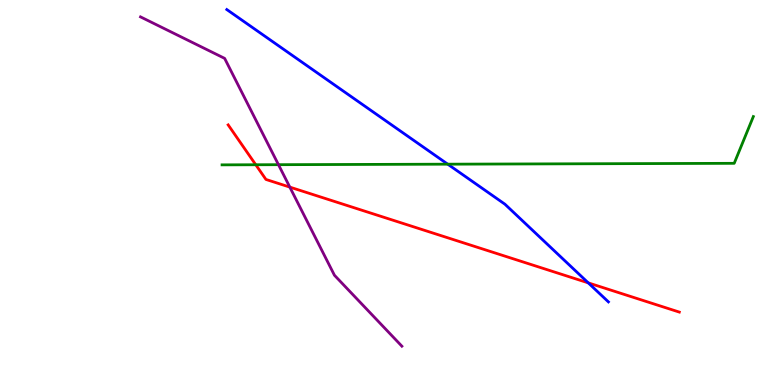[{'lines': ['blue', 'red'], 'intersections': [{'x': 7.59, 'y': 2.65}]}, {'lines': ['green', 'red'], 'intersections': [{'x': 3.3, 'y': 5.72}]}, {'lines': ['purple', 'red'], 'intersections': [{'x': 3.74, 'y': 5.14}]}, {'lines': ['blue', 'green'], 'intersections': [{'x': 5.78, 'y': 5.74}]}, {'lines': ['blue', 'purple'], 'intersections': []}, {'lines': ['green', 'purple'], 'intersections': [{'x': 3.59, 'y': 5.72}]}]